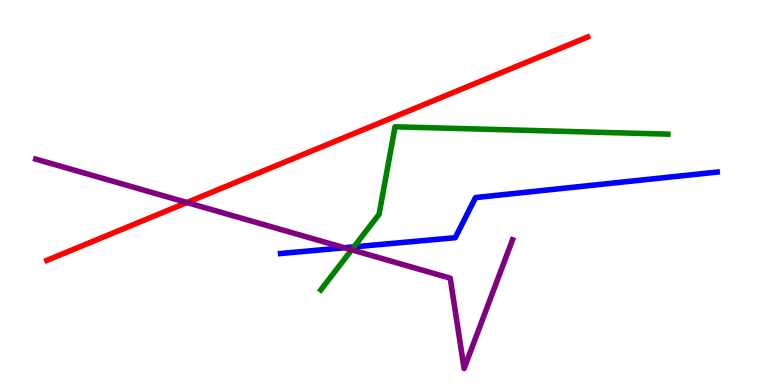[{'lines': ['blue', 'red'], 'intersections': []}, {'lines': ['green', 'red'], 'intersections': []}, {'lines': ['purple', 'red'], 'intersections': [{'x': 2.41, 'y': 4.74}]}, {'lines': ['blue', 'green'], 'intersections': [{'x': 4.57, 'y': 3.59}]}, {'lines': ['blue', 'purple'], 'intersections': [{'x': 4.44, 'y': 3.57}]}, {'lines': ['green', 'purple'], 'intersections': [{'x': 4.54, 'y': 3.51}]}]